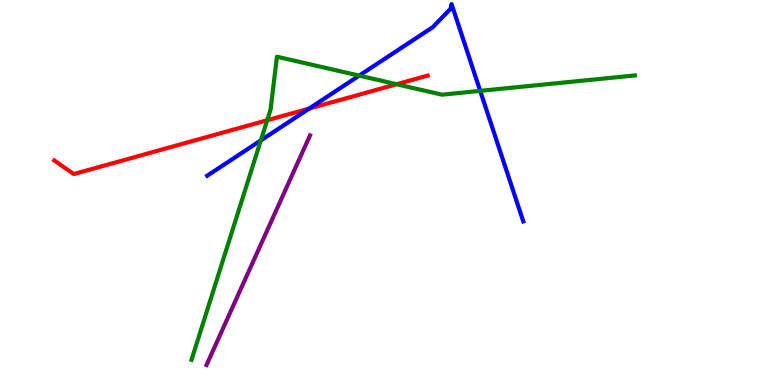[{'lines': ['blue', 'red'], 'intersections': [{'x': 3.99, 'y': 7.18}]}, {'lines': ['green', 'red'], 'intersections': [{'x': 3.45, 'y': 6.88}, {'x': 5.12, 'y': 7.81}]}, {'lines': ['purple', 'red'], 'intersections': []}, {'lines': ['blue', 'green'], 'intersections': [{'x': 3.37, 'y': 6.35}, {'x': 4.63, 'y': 8.04}, {'x': 6.2, 'y': 7.64}]}, {'lines': ['blue', 'purple'], 'intersections': []}, {'lines': ['green', 'purple'], 'intersections': []}]